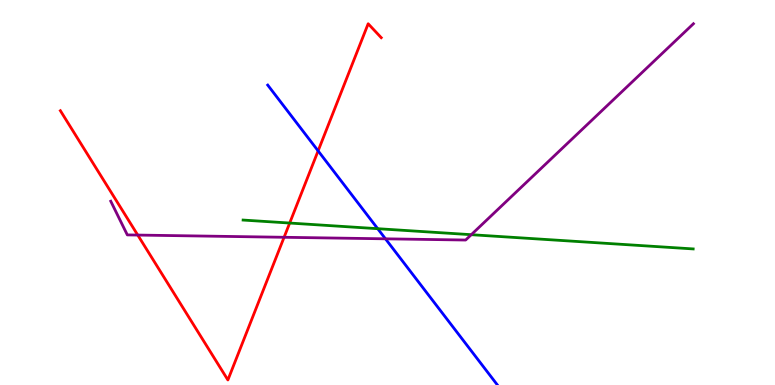[{'lines': ['blue', 'red'], 'intersections': [{'x': 4.1, 'y': 6.08}]}, {'lines': ['green', 'red'], 'intersections': [{'x': 3.74, 'y': 4.21}]}, {'lines': ['purple', 'red'], 'intersections': [{'x': 1.78, 'y': 3.89}, {'x': 3.67, 'y': 3.84}]}, {'lines': ['blue', 'green'], 'intersections': [{'x': 4.87, 'y': 4.06}]}, {'lines': ['blue', 'purple'], 'intersections': [{'x': 4.97, 'y': 3.8}]}, {'lines': ['green', 'purple'], 'intersections': [{'x': 6.08, 'y': 3.9}]}]